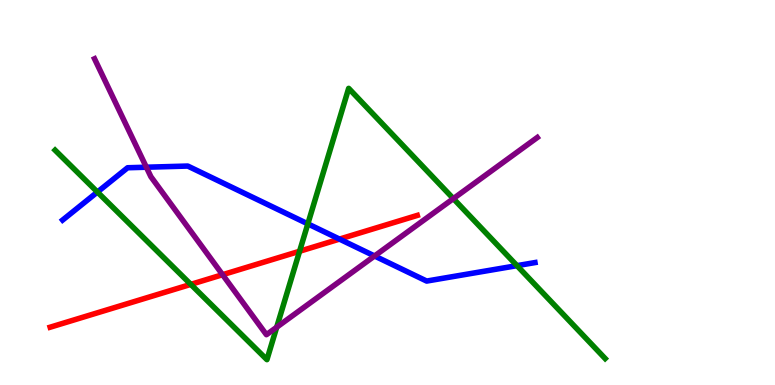[{'lines': ['blue', 'red'], 'intersections': [{'x': 4.38, 'y': 3.79}]}, {'lines': ['green', 'red'], 'intersections': [{'x': 2.46, 'y': 2.61}, {'x': 3.87, 'y': 3.47}]}, {'lines': ['purple', 'red'], 'intersections': [{'x': 2.87, 'y': 2.86}]}, {'lines': ['blue', 'green'], 'intersections': [{'x': 1.26, 'y': 5.01}, {'x': 3.97, 'y': 4.19}, {'x': 6.67, 'y': 3.1}]}, {'lines': ['blue', 'purple'], 'intersections': [{'x': 1.89, 'y': 5.66}, {'x': 4.83, 'y': 3.35}]}, {'lines': ['green', 'purple'], 'intersections': [{'x': 3.57, 'y': 1.5}, {'x': 5.85, 'y': 4.84}]}]